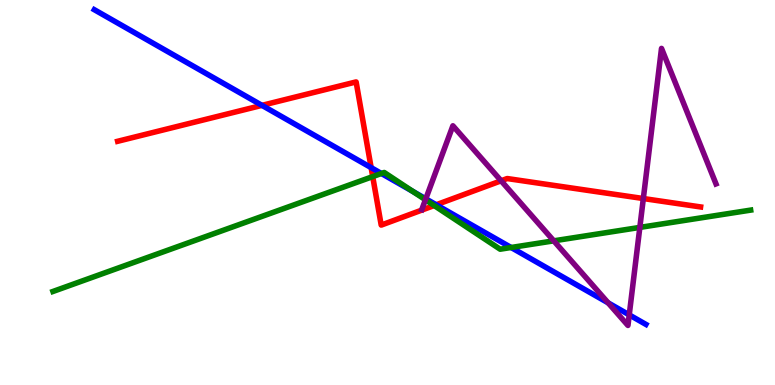[{'lines': ['blue', 'red'], 'intersections': [{'x': 3.38, 'y': 7.26}, {'x': 4.79, 'y': 5.65}, {'x': 5.63, 'y': 4.68}]}, {'lines': ['green', 'red'], 'intersections': [{'x': 4.81, 'y': 5.41}, {'x': 5.6, 'y': 4.66}]}, {'lines': ['purple', 'red'], 'intersections': [{'x': 6.47, 'y': 5.3}, {'x': 8.3, 'y': 4.84}]}, {'lines': ['blue', 'green'], 'intersections': [{'x': 4.92, 'y': 5.49}, {'x': 5.33, 'y': 5.03}, {'x': 6.6, 'y': 3.57}]}, {'lines': ['blue', 'purple'], 'intersections': [{'x': 5.49, 'y': 4.84}, {'x': 7.85, 'y': 2.13}, {'x': 8.12, 'y': 1.82}]}, {'lines': ['green', 'purple'], 'intersections': [{'x': 5.49, 'y': 4.81}, {'x': 7.15, 'y': 3.74}, {'x': 8.26, 'y': 4.09}]}]